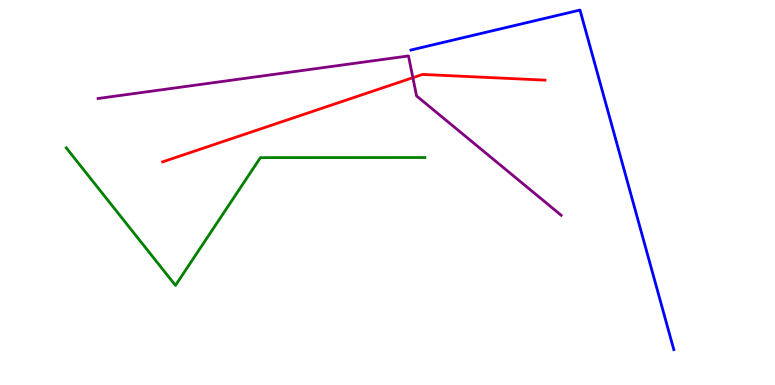[{'lines': ['blue', 'red'], 'intersections': []}, {'lines': ['green', 'red'], 'intersections': []}, {'lines': ['purple', 'red'], 'intersections': [{'x': 5.33, 'y': 7.98}]}, {'lines': ['blue', 'green'], 'intersections': []}, {'lines': ['blue', 'purple'], 'intersections': []}, {'lines': ['green', 'purple'], 'intersections': []}]